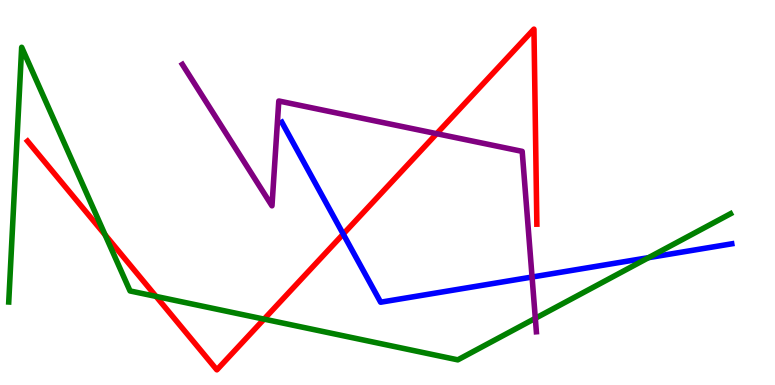[{'lines': ['blue', 'red'], 'intersections': [{'x': 4.43, 'y': 3.92}]}, {'lines': ['green', 'red'], 'intersections': [{'x': 1.36, 'y': 3.9}, {'x': 2.01, 'y': 2.3}, {'x': 3.41, 'y': 1.71}]}, {'lines': ['purple', 'red'], 'intersections': [{'x': 5.63, 'y': 6.53}]}, {'lines': ['blue', 'green'], 'intersections': [{'x': 8.37, 'y': 3.31}]}, {'lines': ['blue', 'purple'], 'intersections': [{'x': 6.87, 'y': 2.8}]}, {'lines': ['green', 'purple'], 'intersections': [{'x': 6.91, 'y': 1.73}]}]